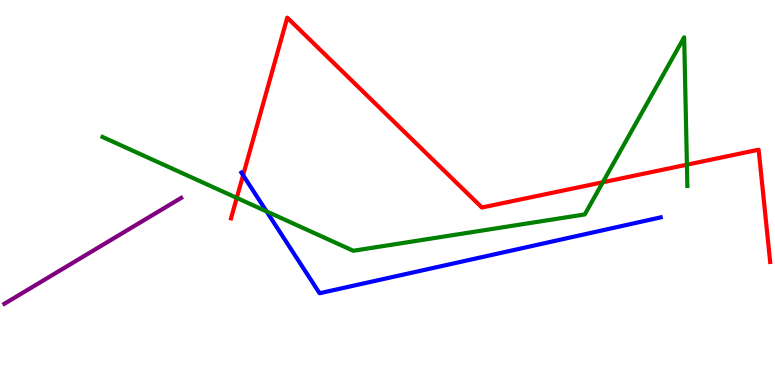[{'lines': ['blue', 'red'], 'intersections': [{'x': 3.14, 'y': 5.45}]}, {'lines': ['green', 'red'], 'intersections': [{'x': 3.05, 'y': 4.86}, {'x': 7.78, 'y': 5.27}, {'x': 8.86, 'y': 5.72}]}, {'lines': ['purple', 'red'], 'intersections': []}, {'lines': ['blue', 'green'], 'intersections': [{'x': 3.44, 'y': 4.51}]}, {'lines': ['blue', 'purple'], 'intersections': []}, {'lines': ['green', 'purple'], 'intersections': []}]